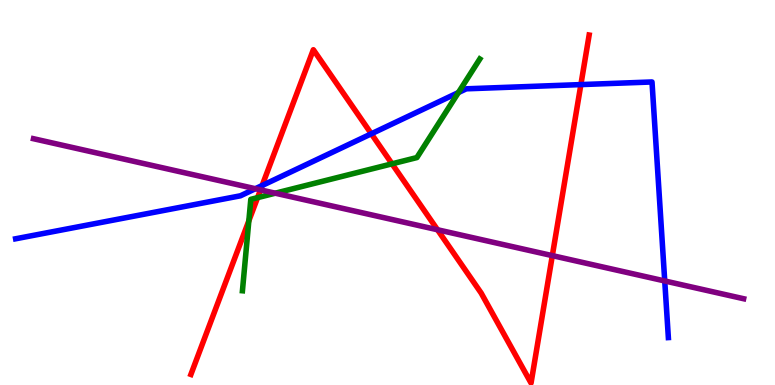[{'lines': ['blue', 'red'], 'intersections': [{'x': 3.38, 'y': 5.18}, {'x': 4.79, 'y': 6.52}, {'x': 7.5, 'y': 7.8}]}, {'lines': ['green', 'red'], 'intersections': [{'x': 3.21, 'y': 4.27}, {'x': 3.32, 'y': 4.87}, {'x': 5.06, 'y': 5.74}]}, {'lines': ['purple', 'red'], 'intersections': [{'x': 3.36, 'y': 5.07}, {'x': 5.65, 'y': 4.03}, {'x': 7.13, 'y': 3.36}]}, {'lines': ['blue', 'green'], 'intersections': [{'x': 5.91, 'y': 7.6}]}, {'lines': ['blue', 'purple'], 'intersections': [{'x': 3.3, 'y': 5.1}, {'x': 8.58, 'y': 2.7}]}, {'lines': ['green', 'purple'], 'intersections': [{'x': 3.55, 'y': 4.98}]}]